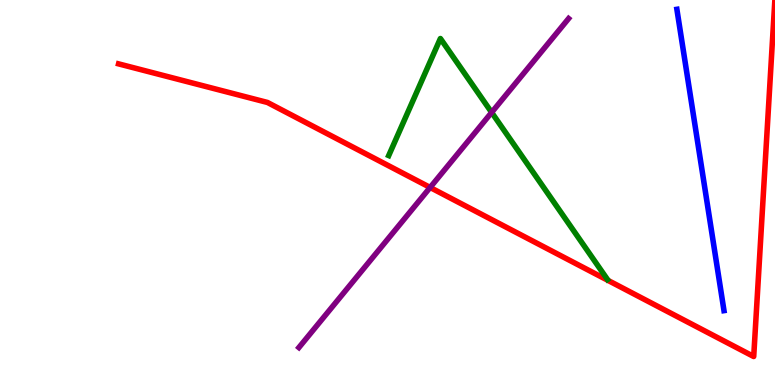[{'lines': ['blue', 'red'], 'intersections': []}, {'lines': ['green', 'red'], 'intersections': []}, {'lines': ['purple', 'red'], 'intersections': [{'x': 5.55, 'y': 5.13}]}, {'lines': ['blue', 'green'], 'intersections': []}, {'lines': ['blue', 'purple'], 'intersections': []}, {'lines': ['green', 'purple'], 'intersections': [{'x': 6.34, 'y': 7.08}]}]